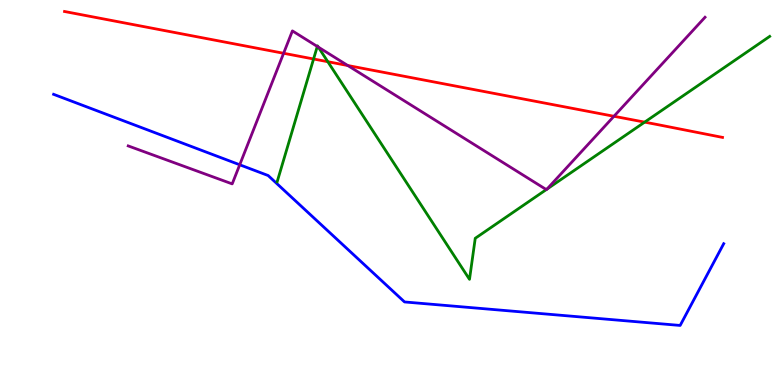[{'lines': ['blue', 'red'], 'intersections': []}, {'lines': ['green', 'red'], 'intersections': [{'x': 4.05, 'y': 8.47}, {'x': 4.23, 'y': 8.4}, {'x': 8.32, 'y': 6.83}]}, {'lines': ['purple', 'red'], 'intersections': [{'x': 3.66, 'y': 8.62}, {'x': 4.49, 'y': 8.3}, {'x': 7.92, 'y': 6.98}]}, {'lines': ['blue', 'green'], 'intersections': []}, {'lines': ['blue', 'purple'], 'intersections': [{'x': 3.09, 'y': 5.72}]}, {'lines': ['green', 'purple'], 'intersections': [{'x': 4.09, 'y': 8.79}, {'x': 4.11, 'y': 8.78}, {'x': 7.05, 'y': 5.08}, {'x': 7.06, 'y': 5.09}]}]